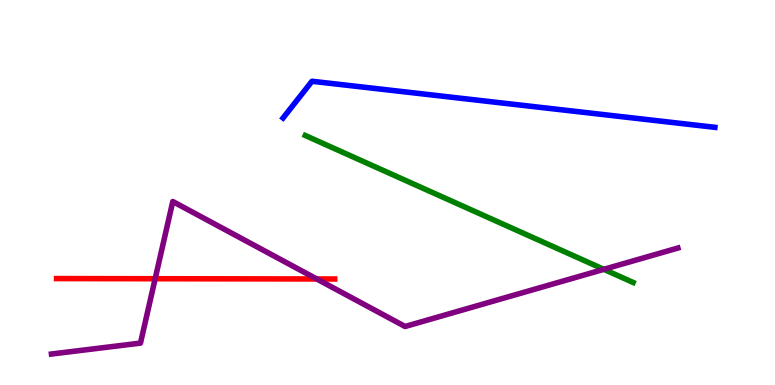[{'lines': ['blue', 'red'], 'intersections': []}, {'lines': ['green', 'red'], 'intersections': []}, {'lines': ['purple', 'red'], 'intersections': [{'x': 2.0, 'y': 2.76}, {'x': 4.09, 'y': 2.75}]}, {'lines': ['blue', 'green'], 'intersections': []}, {'lines': ['blue', 'purple'], 'intersections': []}, {'lines': ['green', 'purple'], 'intersections': [{'x': 7.79, 'y': 3.0}]}]